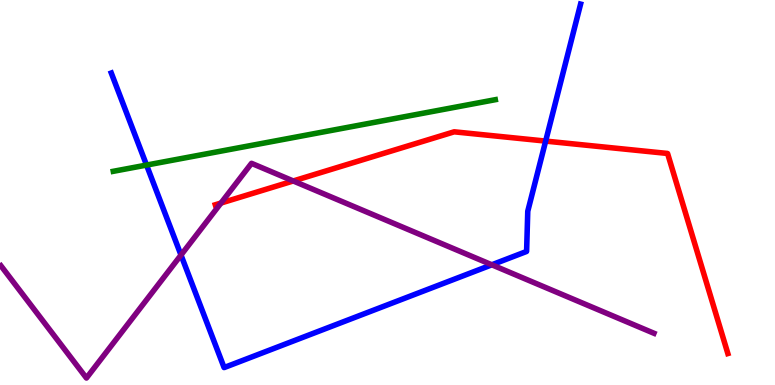[{'lines': ['blue', 'red'], 'intersections': [{'x': 7.04, 'y': 6.34}]}, {'lines': ['green', 'red'], 'intersections': []}, {'lines': ['purple', 'red'], 'intersections': [{'x': 2.85, 'y': 4.73}, {'x': 3.78, 'y': 5.3}]}, {'lines': ['blue', 'green'], 'intersections': [{'x': 1.89, 'y': 5.71}]}, {'lines': ['blue', 'purple'], 'intersections': [{'x': 2.34, 'y': 3.38}, {'x': 6.35, 'y': 3.12}]}, {'lines': ['green', 'purple'], 'intersections': []}]